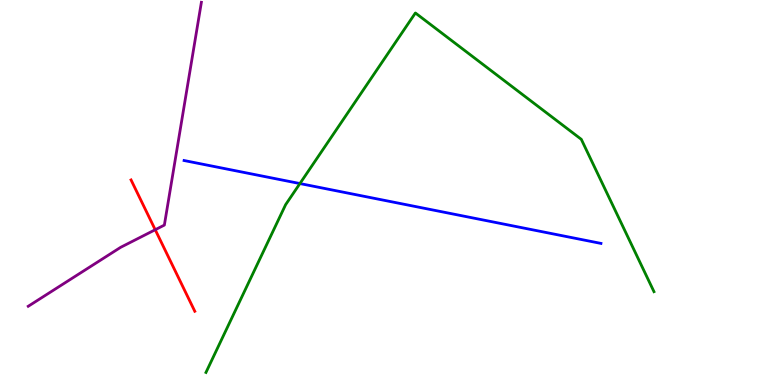[{'lines': ['blue', 'red'], 'intersections': []}, {'lines': ['green', 'red'], 'intersections': []}, {'lines': ['purple', 'red'], 'intersections': [{'x': 2.0, 'y': 4.03}]}, {'lines': ['blue', 'green'], 'intersections': [{'x': 3.87, 'y': 5.23}]}, {'lines': ['blue', 'purple'], 'intersections': []}, {'lines': ['green', 'purple'], 'intersections': []}]